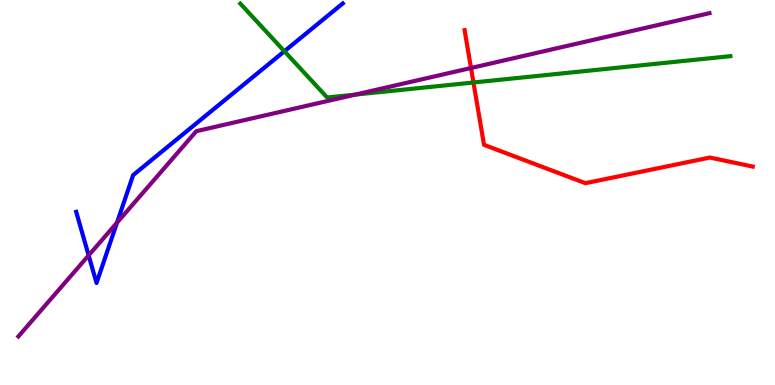[{'lines': ['blue', 'red'], 'intersections': []}, {'lines': ['green', 'red'], 'intersections': [{'x': 6.11, 'y': 7.86}]}, {'lines': ['purple', 'red'], 'intersections': [{'x': 6.08, 'y': 8.23}]}, {'lines': ['blue', 'green'], 'intersections': [{'x': 3.67, 'y': 8.67}]}, {'lines': ['blue', 'purple'], 'intersections': [{'x': 1.14, 'y': 3.37}, {'x': 1.51, 'y': 4.22}]}, {'lines': ['green', 'purple'], 'intersections': [{'x': 4.59, 'y': 7.54}]}]